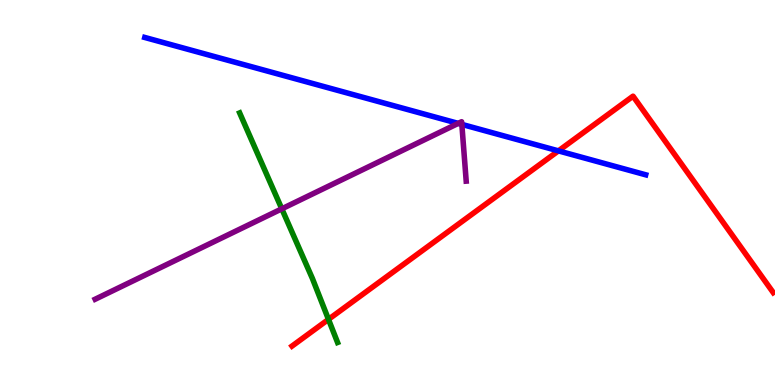[{'lines': ['blue', 'red'], 'intersections': [{'x': 7.21, 'y': 6.08}]}, {'lines': ['green', 'red'], 'intersections': [{'x': 4.24, 'y': 1.7}]}, {'lines': ['purple', 'red'], 'intersections': []}, {'lines': ['blue', 'green'], 'intersections': []}, {'lines': ['blue', 'purple'], 'intersections': [{'x': 5.91, 'y': 6.8}, {'x': 5.96, 'y': 6.77}]}, {'lines': ['green', 'purple'], 'intersections': [{'x': 3.64, 'y': 4.58}]}]